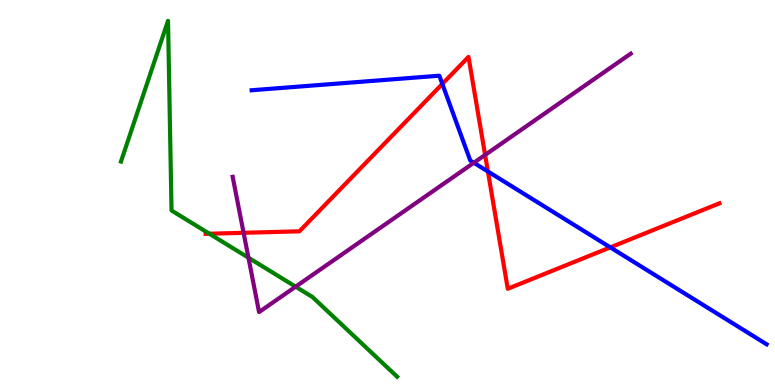[{'lines': ['blue', 'red'], 'intersections': [{'x': 5.71, 'y': 7.82}, {'x': 6.3, 'y': 5.55}, {'x': 7.87, 'y': 3.57}]}, {'lines': ['green', 'red'], 'intersections': [{'x': 2.7, 'y': 3.93}]}, {'lines': ['purple', 'red'], 'intersections': [{'x': 3.14, 'y': 3.95}, {'x': 6.26, 'y': 5.98}]}, {'lines': ['blue', 'green'], 'intersections': []}, {'lines': ['blue', 'purple'], 'intersections': [{'x': 6.11, 'y': 5.77}]}, {'lines': ['green', 'purple'], 'intersections': [{'x': 3.21, 'y': 3.31}, {'x': 3.81, 'y': 2.55}]}]